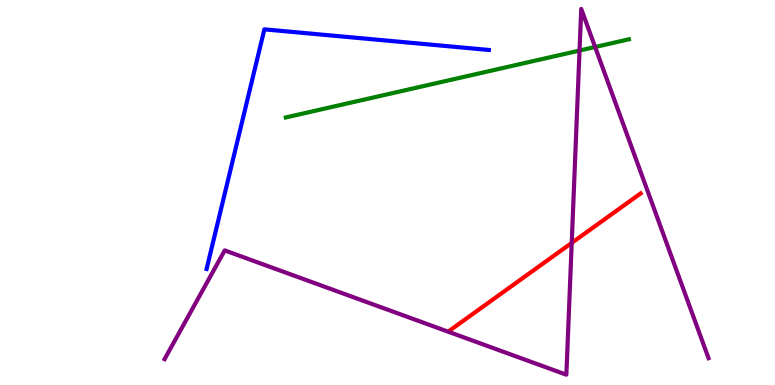[{'lines': ['blue', 'red'], 'intersections': []}, {'lines': ['green', 'red'], 'intersections': []}, {'lines': ['purple', 'red'], 'intersections': [{'x': 7.38, 'y': 3.69}]}, {'lines': ['blue', 'green'], 'intersections': []}, {'lines': ['blue', 'purple'], 'intersections': []}, {'lines': ['green', 'purple'], 'intersections': [{'x': 7.48, 'y': 8.69}, {'x': 7.68, 'y': 8.78}]}]